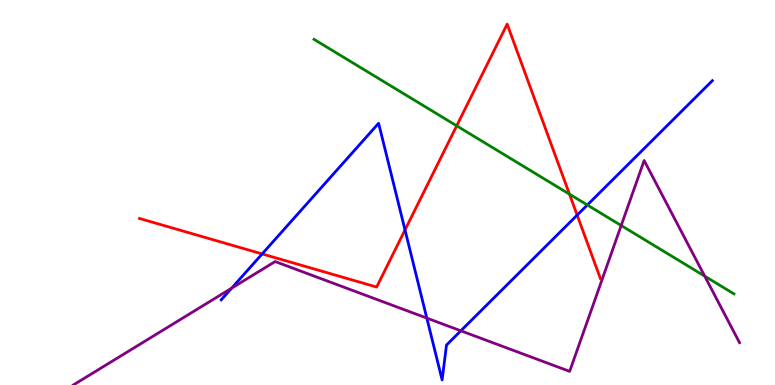[{'lines': ['blue', 'red'], 'intersections': [{'x': 3.38, 'y': 3.4}, {'x': 5.23, 'y': 4.03}, {'x': 7.45, 'y': 4.41}]}, {'lines': ['green', 'red'], 'intersections': [{'x': 5.89, 'y': 6.73}, {'x': 7.35, 'y': 4.96}]}, {'lines': ['purple', 'red'], 'intersections': []}, {'lines': ['blue', 'green'], 'intersections': [{'x': 7.58, 'y': 4.68}]}, {'lines': ['blue', 'purple'], 'intersections': [{'x': 2.99, 'y': 2.52}, {'x': 5.51, 'y': 1.74}, {'x': 5.95, 'y': 1.41}]}, {'lines': ['green', 'purple'], 'intersections': [{'x': 8.02, 'y': 4.14}, {'x': 9.09, 'y': 2.83}]}]